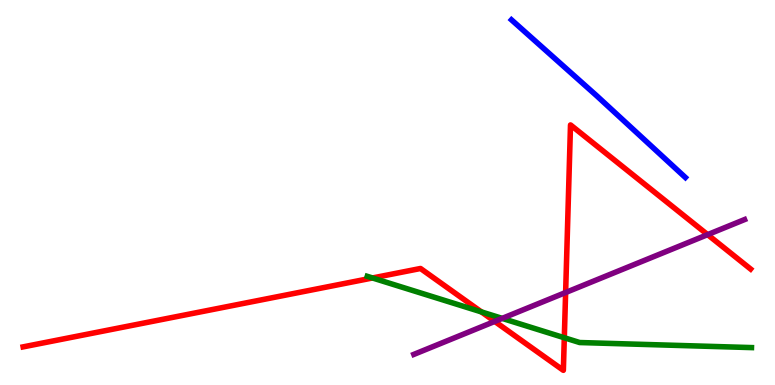[{'lines': ['blue', 'red'], 'intersections': []}, {'lines': ['green', 'red'], 'intersections': [{'x': 4.81, 'y': 2.78}, {'x': 6.21, 'y': 1.9}, {'x': 7.28, 'y': 1.23}]}, {'lines': ['purple', 'red'], 'intersections': [{'x': 6.38, 'y': 1.65}, {'x': 7.3, 'y': 2.4}, {'x': 9.13, 'y': 3.91}]}, {'lines': ['blue', 'green'], 'intersections': []}, {'lines': ['blue', 'purple'], 'intersections': []}, {'lines': ['green', 'purple'], 'intersections': [{'x': 6.48, 'y': 1.73}]}]